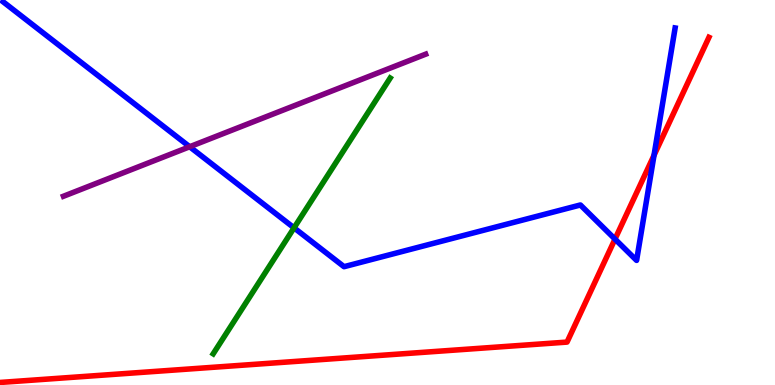[{'lines': ['blue', 'red'], 'intersections': [{'x': 7.94, 'y': 3.79}, {'x': 8.44, 'y': 5.97}]}, {'lines': ['green', 'red'], 'intersections': []}, {'lines': ['purple', 'red'], 'intersections': []}, {'lines': ['blue', 'green'], 'intersections': [{'x': 3.79, 'y': 4.08}]}, {'lines': ['blue', 'purple'], 'intersections': [{'x': 2.45, 'y': 6.19}]}, {'lines': ['green', 'purple'], 'intersections': []}]